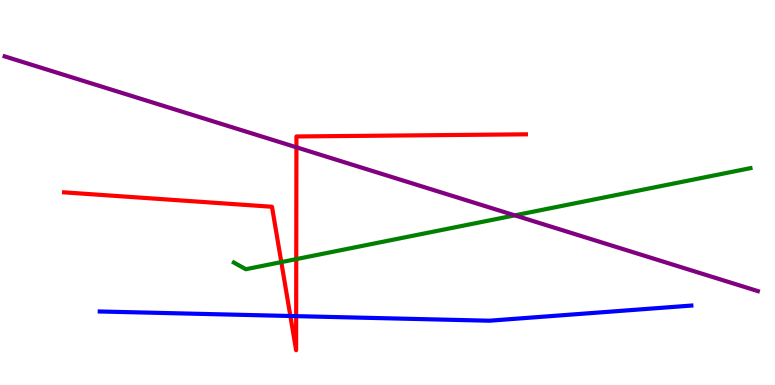[{'lines': ['blue', 'red'], 'intersections': [{'x': 3.75, 'y': 1.79}, {'x': 3.82, 'y': 1.79}]}, {'lines': ['green', 'red'], 'intersections': [{'x': 3.63, 'y': 3.19}, {'x': 3.82, 'y': 3.27}]}, {'lines': ['purple', 'red'], 'intersections': [{'x': 3.82, 'y': 6.17}]}, {'lines': ['blue', 'green'], 'intersections': []}, {'lines': ['blue', 'purple'], 'intersections': []}, {'lines': ['green', 'purple'], 'intersections': [{'x': 6.64, 'y': 4.41}]}]